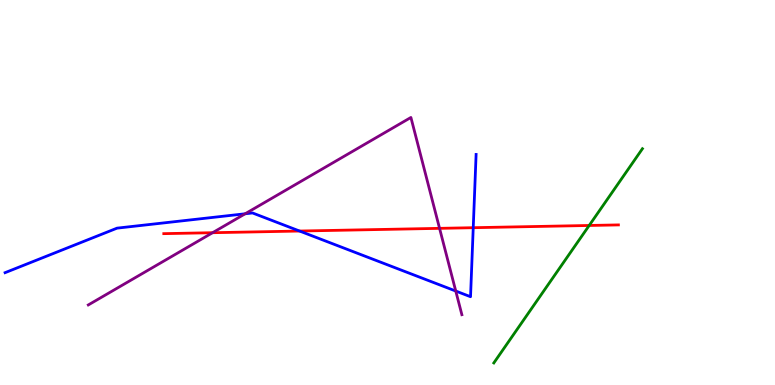[{'lines': ['blue', 'red'], 'intersections': [{'x': 3.87, 'y': 4.0}, {'x': 6.11, 'y': 4.09}]}, {'lines': ['green', 'red'], 'intersections': [{'x': 7.6, 'y': 4.14}]}, {'lines': ['purple', 'red'], 'intersections': [{'x': 2.74, 'y': 3.96}, {'x': 5.67, 'y': 4.07}]}, {'lines': ['blue', 'green'], 'intersections': []}, {'lines': ['blue', 'purple'], 'intersections': [{'x': 3.16, 'y': 4.45}, {'x': 5.88, 'y': 2.44}]}, {'lines': ['green', 'purple'], 'intersections': []}]